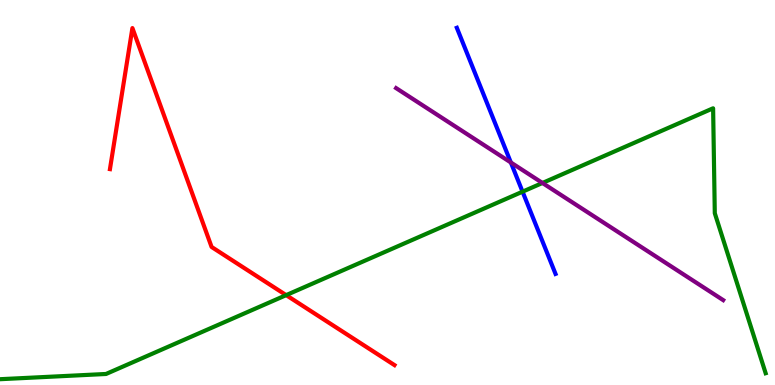[{'lines': ['blue', 'red'], 'intersections': []}, {'lines': ['green', 'red'], 'intersections': [{'x': 3.69, 'y': 2.33}]}, {'lines': ['purple', 'red'], 'intersections': []}, {'lines': ['blue', 'green'], 'intersections': [{'x': 6.74, 'y': 5.02}]}, {'lines': ['blue', 'purple'], 'intersections': [{'x': 6.59, 'y': 5.78}]}, {'lines': ['green', 'purple'], 'intersections': [{'x': 7.0, 'y': 5.25}]}]